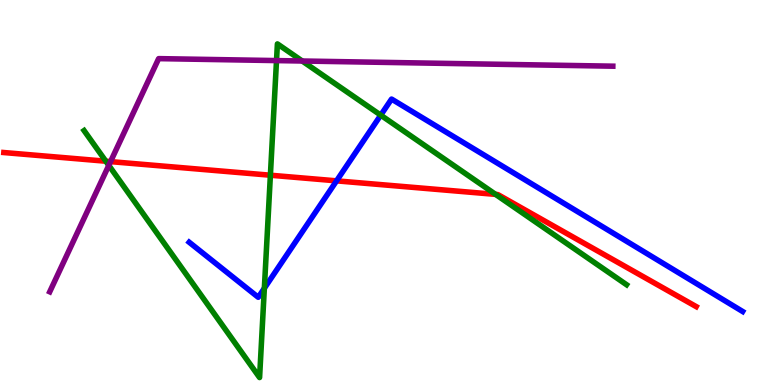[{'lines': ['blue', 'red'], 'intersections': [{'x': 4.34, 'y': 5.3}]}, {'lines': ['green', 'red'], 'intersections': [{'x': 1.37, 'y': 5.81}, {'x': 3.49, 'y': 5.45}, {'x': 6.39, 'y': 4.95}]}, {'lines': ['purple', 'red'], 'intersections': [{'x': 1.43, 'y': 5.8}]}, {'lines': ['blue', 'green'], 'intersections': [{'x': 3.41, 'y': 2.51}, {'x': 4.91, 'y': 7.01}]}, {'lines': ['blue', 'purple'], 'intersections': []}, {'lines': ['green', 'purple'], 'intersections': [{'x': 1.4, 'y': 5.7}, {'x': 3.57, 'y': 8.43}, {'x': 3.9, 'y': 8.42}]}]